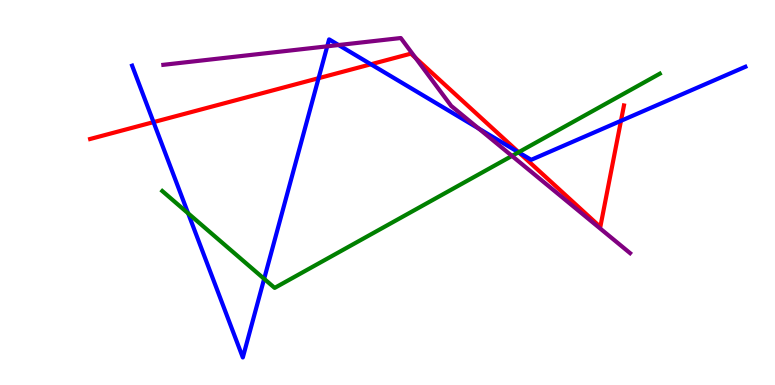[{'lines': ['blue', 'red'], 'intersections': [{'x': 1.98, 'y': 6.83}, {'x': 4.11, 'y': 7.97}, {'x': 4.79, 'y': 8.33}, {'x': 6.7, 'y': 6.04}, {'x': 8.01, 'y': 6.86}]}, {'lines': ['green', 'red'], 'intersections': [{'x': 6.69, 'y': 6.05}]}, {'lines': ['purple', 'red'], 'intersections': [{'x': 5.36, 'y': 8.5}]}, {'lines': ['blue', 'green'], 'intersections': [{'x': 2.43, 'y': 4.46}, {'x': 3.41, 'y': 2.76}, {'x': 6.69, 'y': 6.04}]}, {'lines': ['blue', 'purple'], 'intersections': [{'x': 4.22, 'y': 8.8}, {'x': 4.37, 'y': 8.83}, {'x': 6.18, 'y': 6.66}]}, {'lines': ['green', 'purple'], 'intersections': [{'x': 6.61, 'y': 5.95}]}]